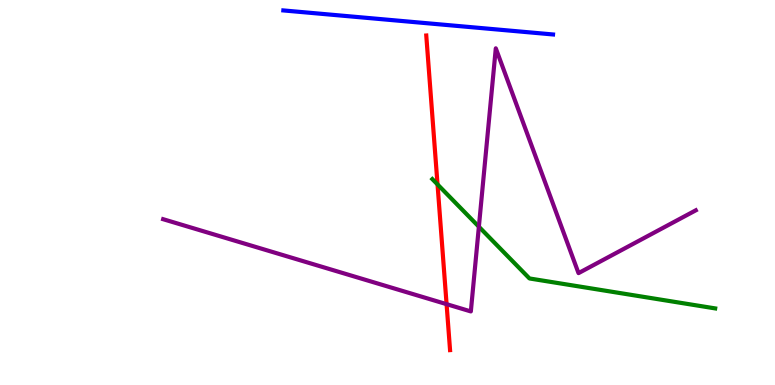[{'lines': ['blue', 'red'], 'intersections': []}, {'lines': ['green', 'red'], 'intersections': [{'x': 5.65, 'y': 5.21}]}, {'lines': ['purple', 'red'], 'intersections': [{'x': 5.76, 'y': 2.1}]}, {'lines': ['blue', 'green'], 'intersections': []}, {'lines': ['blue', 'purple'], 'intersections': []}, {'lines': ['green', 'purple'], 'intersections': [{'x': 6.18, 'y': 4.11}]}]